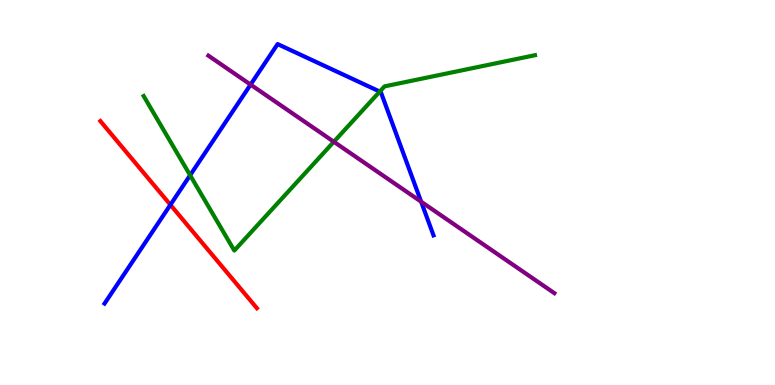[{'lines': ['blue', 'red'], 'intersections': [{'x': 2.2, 'y': 4.68}]}, {'lines': ['green', 'red'], 'intersections': []}, {'lines': ['purple', 'red'], 'intersections': []}, {'lines': ['blue', 'green'], 'intersections': [{'x': 2.45, 'y': 5.45}, {'x': 4.9, 'y': 7.62}]}, {'lines': ['blue', 'purple'], 'intersections': [{'x': 3.23, 'y': 7.8}, {'x': 5.43, 'y': 4.76}]}, {'lines': ['green', 'purple'], 'intersections': [{'x': 4.31, 'y': 6.32}]}]